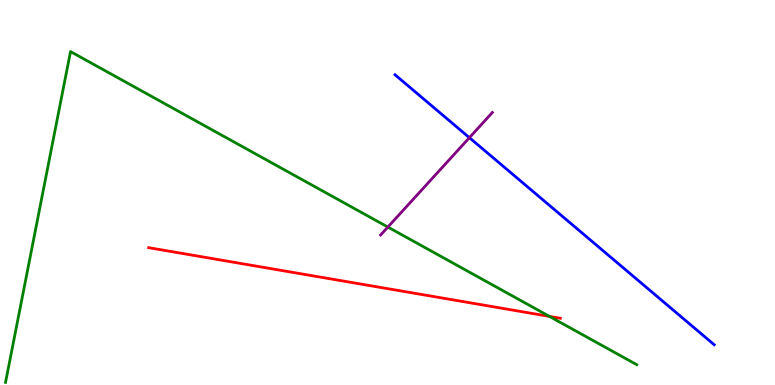[{'lines': ['blue', 'red'], 'intersections': []}, {'lines': ['green', 'red'], 'intersections': [{'x': 7.09, 'y': 1.78}]}, {'lines': ['purple', 'red'], 'intersections': []}, {'lines': ['blue', 'green'], 'intersections': []}, {'lines': ['blue', 'purple'], 'intersections': [{'x': 6.06, 'y': 6.42}]}, {'lines': ['green', 'purple'], 'intersections': [{'x': 5.0, 'y': 4.1}]}]